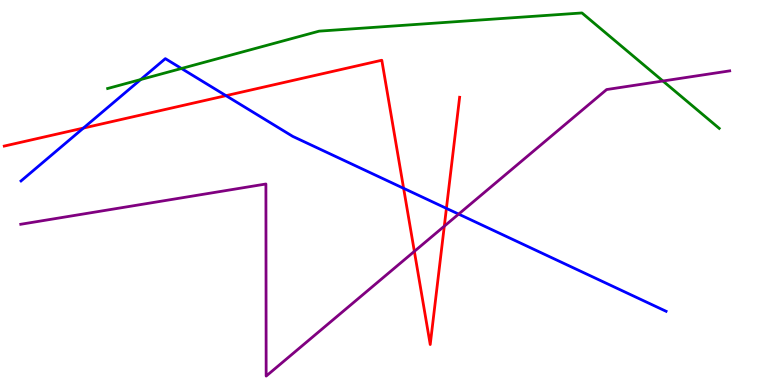[{'lines': ['blue', 'red'], 'intersections': [{'x': 1.08, 'y': 6.67}, {'x': 2.92, 'y': 7.52}, {'x': 5.21, 'y': 5.11}, {'x': 5.76, 'y': 4.59}]}, {'lines': ['green', 'red'], 'intersections': []}, {'lines': ['purple', 'red'], 'intersections': [{'x': 5.35, 'y': 3.47}, {'x': 5.73, 'y': 4.13}]}, {'lines': ['blue', 'green'], 'intersections': [{'x': 1.82, 'y': 7.93}, {'x': 2.34, 'y': 8.22}]}, {'lines': ['blue', 'purple'], 'intersections': [{'x': 5.92, 'y': 4.44}]}, {'lines': ['green', 'purple'], 'intersections': [{'x': 8.55, 'y': 7.9}]}]